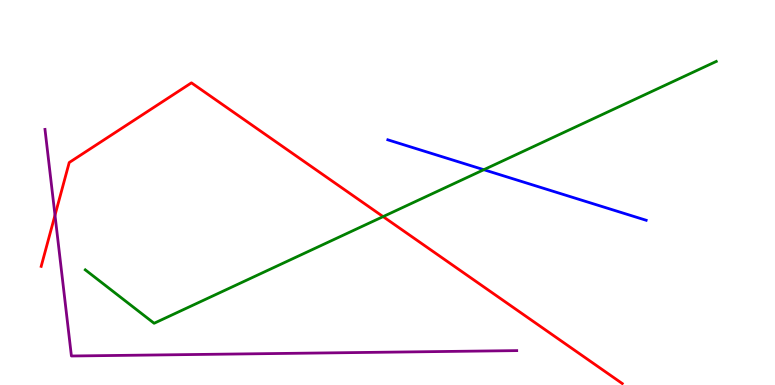[{'lines': ['blue', 'red'], 'intersections': []}, {'lines': ['green', 'red'], 'intersections': [{'x': 4.94, 'y': 4.37}]}, {'lines': ['purple', 'red'], 'intersections': [{'x': 0.71, 'y': 4.41}]}, {'lines': ['blue', 'green'], 'intersections': [{'x': 6.24, 'y': 5.59}]}, {'lines': ['blue', 'purple'], 'intersections': []}, {'lines': ['green', 'purple'], 'intersections': []}]